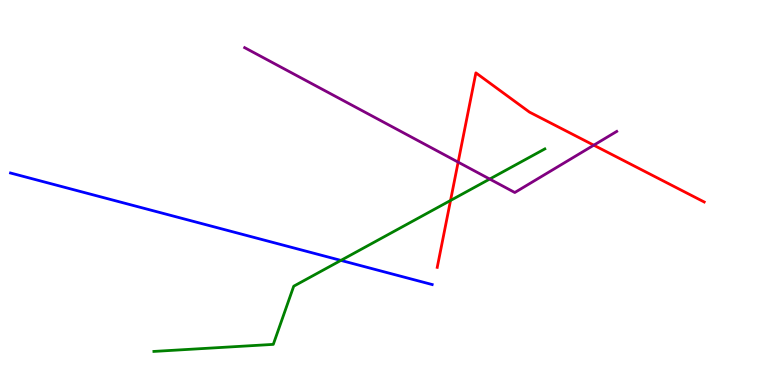[{'lines': ['blue', 'red'], 'intersections': []}, {'lines': ['green', 'red'], 'intersections': [{'x': 5.81, 'y': 4.79}]}, {'lines': ['purple', 'red'], 'intersections': [{'x': 5.91, 'y': 5.79}, {'x': 7.66, 'y': 6.23}]}, {'lines': ['blue', 'green'], 'intersections': [{'x': 4.4, 'y': 3.24}]}, {'lines': ['blue', 'purple'], 'intersections': []}, {'lines': ['green', 'purple'], 'intersections': [{'x': 6.32, 'y': 5.35}]}]